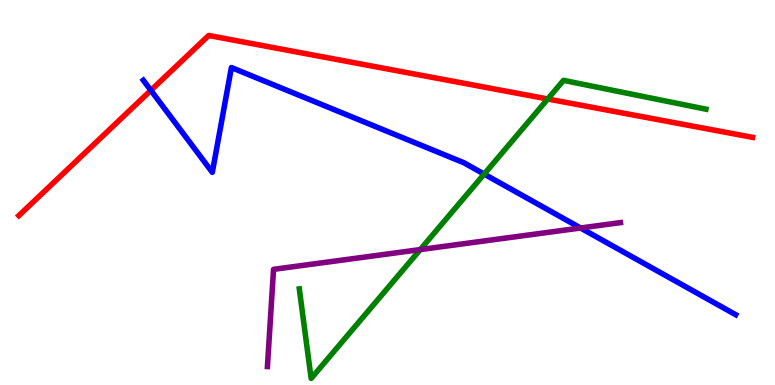[{'lines': ['blue', 'red'], 'intersections': [{'x': 1.95, 'y': 7.65}]}, {'lines': ['green', 'red'], 'intersections': [{'x': 7.07, 'y': 7.43}]}, {'lines': ['purple', 'red'], 'intersections': []}, {'lines': ['blue', 'green'], 'intersections': [{'x': 6.25, 'y': 5.48}]}, {'lines': ['blue', 'purple'], 'intersections': [{'x': 7.49, 'y': 4.08}]}, {'lines': ['green', 'purple'], 'intersections': [{'x': 5.42, 'y': 3.52}]}]